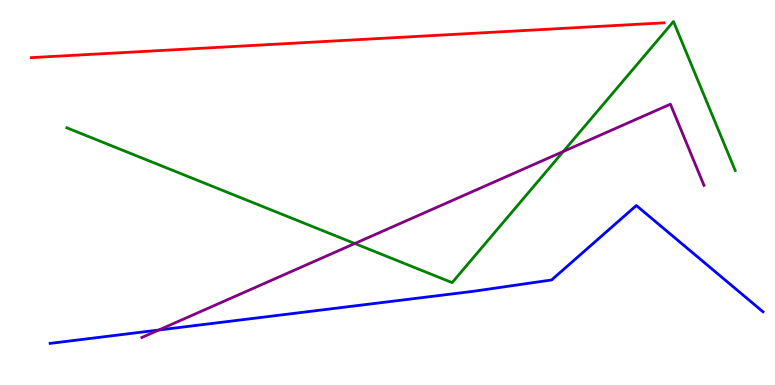[{'lines': ['blue', 'red'], 'intersections': []}, {'lines': ['green', 'red'], 'intersections': []}, {'lines': ['purple', 'red'], 'intersections': []}, {'lines': ['blue', 'green'], 'intersections': []}, {'lines': ['blue', 'purple'], 'intersections': [{'x': 2.05, 'y': 1.43}]}, {'lines': ['green', 'purple'], 'intersections': [{'x': 4.58, 'y': 3.67}, {'x': 7.27, 'y': 6.07}]}]